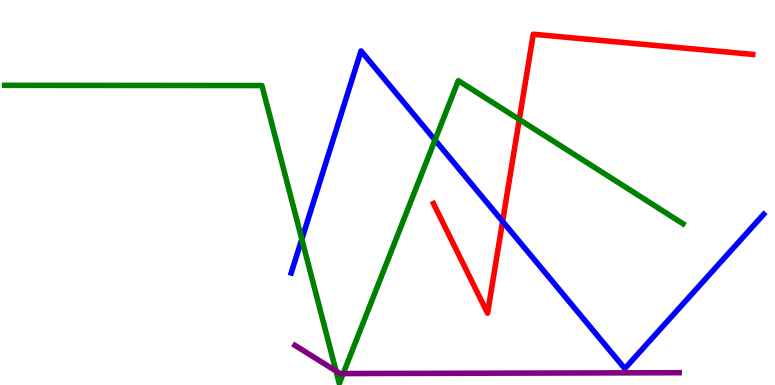[{'lines': ['blue', 'red'], 'intersections': [{'x': 6.49, 'y': 4.25}]}, {'lines': ['green', 'red'], 'intersections': [{'x': 6.7, 'y': 6.9}]}, {'lines': ['purple', 'red'], 'intersections': []}, {'lines': ['blue', 'green'], 'intersections': [{'x': 3.89, 'y': 3.79}, {'x': 5.61, 'y': 6.36}]}, {'lines': ['blue', 'purple'], 'intersections': []}, {'lines': ['green', 'purple'], 'intersections': [{'x': 4.34, 'y': 0.362}, {'x': 4.43, 'y': 0.297}]}]